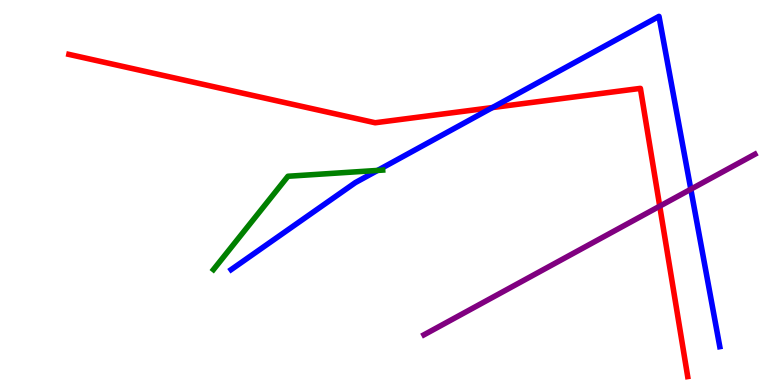[{'lines': ['blue', 'red'], 'intersections': [{'x': 6.35, 'y': 7.21}]}, {'lines': ['green', 'red'], 'intersections': []}, {'lines': ['purple', 'red'], 'intersections': [{'x': 8.51, 'y': 4.64}]}, {'lines': ['blue', 'green'], 'intersections': [{'x': 4.87, 'y': 5.57}]}, {'lines': ['blue', 'purple'], 'intersections': [{'x': 8.91, 'y': 5.09}]}, {'lines': ['green', 'purple'], 'intersections': []}]